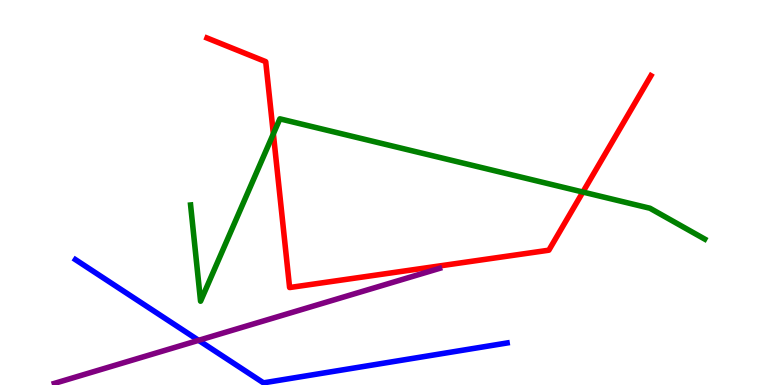[{'lines': ['blue', 'red'], 'intersections': []}, {'lines': ['green', 'red'], 'intersections': [{'x': 3.53, 'y': 6.52}, {'x': 7.52, 'y': 5.01}]}, {'lines': ['purple', 'red'], 'intersections': []}, {'lines': ['blue', 'green'], 'intersections': []}, {'lines': ['blue', 'purple'], 'intersections': [{'x': 2.56, 'y': 1.16}]}, {'lines': ['green', 'purple'], 'intersections': []}]